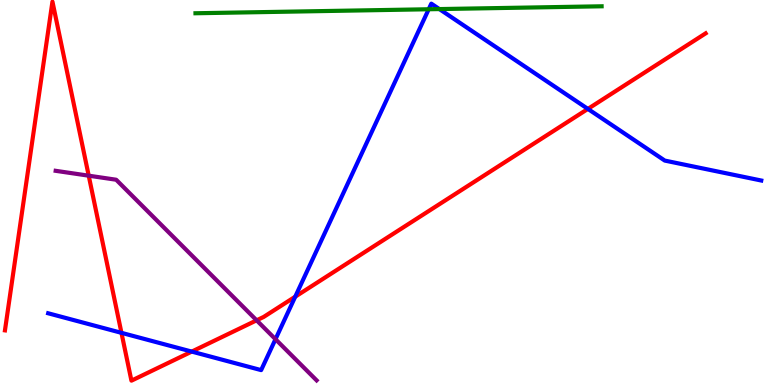[{'lines': ['blue', 'red'], 'intersections': [{'x': 1.57, 'y': 1.35}, {'x': 2.47, 'y': 0.868}, {'x': 3.81, 'y': 2.29}, {'x': 7.59, 'y': 7.17}]}, {'lines': ['green', 'red'], 'intersections': []}, {'lines': ['purple', 'red'], 'intersections': [{'x': 1.14, 'y': 5.44}, {'x': 3.31, 'y': 1.68}]}, {'lines': ['blue', 'green'], 'intersections': [{'x': 5.53, 'y': 9.76}, {'x': 5.67, 'y': 9.76}]}, {'lines': ['blue', 'purple'], 'intersections': [{'x': 3.55, 'y': 1.19}]}, {'lines': ['green', 'purple'], 'intersections': []}]